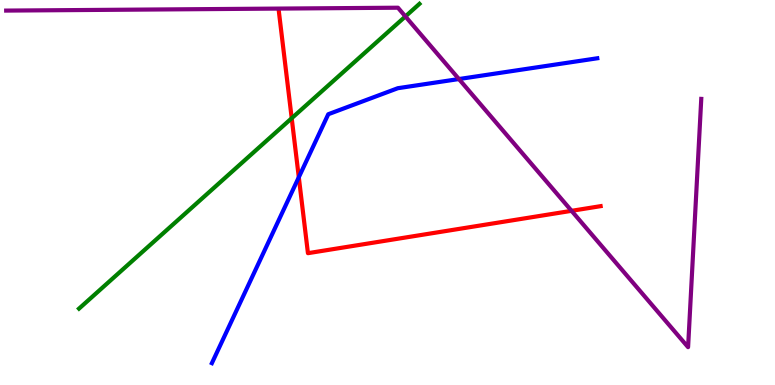[{'lines': ['blue', 'red'], 'intersections': [{'x': 3.86, 'y': 5.4}]}, {'lines': ['green', 'red'], 'intersections': [{'x': 3.76, 'y': 6.93}]}, {'lines': ['purple', 'red'], 'intersections': [{'x': 7.37, 'y': 4.52}]}, {'lines': ['blue', 'green'], 'intersections': []}, {'lines': ['blue', 'purple'], 'intersections': [{'x': 5.92, 'y': 7.95}]}, {'lines': ['green', 'purple'], 'intersections': [{'x': 5.23, 'y': 9.57}]}]